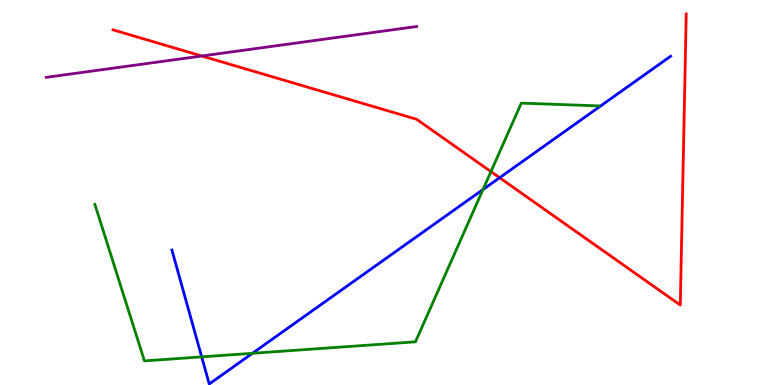[{'lines': ['blue', 'red'], 'intersections': [{'x': 6.45, 'y': 5.38}]}, {'lines': ['green', 'red'], 'intersections': [{'x': 6.33, 'y': 5.54}]}, {'lines': ['purple', 'red'], 'intersections': [{'x': 2.6, 'y': 8.55}]}, {'lines': ['blue', 'green'], 'intersections': [{'x': 2.6, 'y': 0.731}, {'x': 3.26, 'y': 0.823}, {'x': 6.23, 'y': 5.08}]}, {'lines': ['blue', 'purple'], 'intersections': []}, {'lines': ['green', 'purple'], 'intersections': []}]